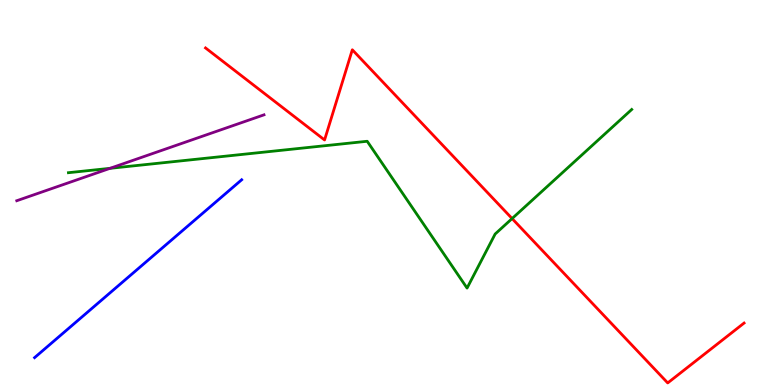[{'lines': ['blue', 'red'], 'intersections': []}, {'lines': ['green', 'red'], 'intersections': [{'x': 6.61, 'y': 4.32}]}, {'lines': ['purple', 'red'], 'intersections': []}, {'lines': ['blue', 'green'], 'intersections': []}, {'lines': ['blue', 'purple'], 'intersections': []}, {'lines': ['green', 'purple'], 'intersections': [{'x': 1.42, 'y': 5.63}]}]